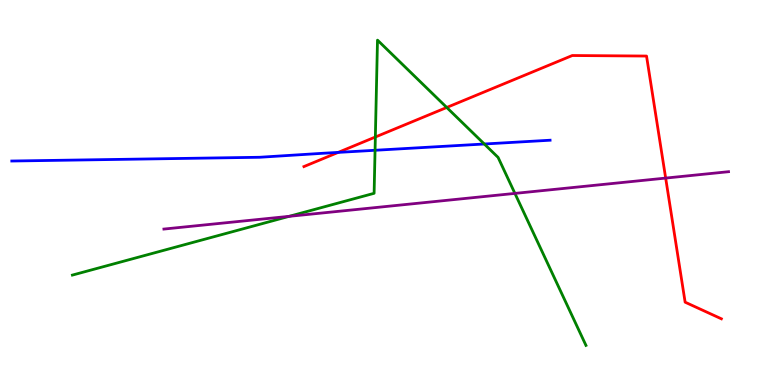[{'lines': ['blue', 'red'], 'intersections': [{'x': 4.36, 'y': 6.04}]}, {'lines': ['green', 'red'], 'intersections': [{'x': 4.84, 'y': 6.44}, {'x': 5.76, 'y': 7.21}]}, {'lines': ['purple', 'red'], 'intersections': [{'x': 8.59, 'y': 5.37}]}, {'lines': ['blue', 'green'], 'intersections': [{'x': 4.84, 'y': 6.1}, {'x': 6.25, 'y': 6.26}]}, {'lines': ['blue', 'purple'], 'intersections': []}, {'lines': ['green', 'purple'], 'intersections': [{'x': 3.73, 'y': 4.38}, {'x': 6.64, 'y': 4.98}]}]